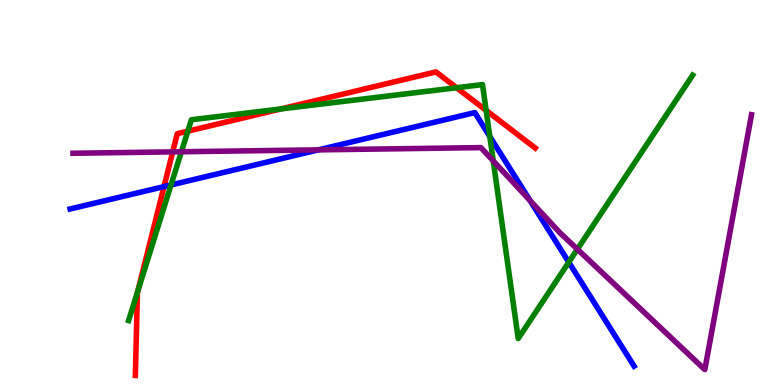[{'lines': ['blue', 'red'], 'intersections': [{'x': 2.12, 'y': 5.15}]}, {'lines': ['green', 'red'], 'intersections': [{'x': 1.78, 'y': 2.44}, {'x': 2.42, 'y': 6.59}, {'x': 3.62, 'y': 7.17}, {'x': 5.89, 'y': 7.72}, {'x': 6.27, 'y': 7.13}]}, {'lines': ['purple', 'red'], 'intersections': [{'x': 2.23, 'y': 6.06}]}, {'lines': ['blue', 'green'], 'intersections': [{'x': 2.21, 'y': 5.2}, {'x': 6.32, 'y': 6.46}, {'x': 7.34, 'y': 3.19}]}, {'lines': ['blue', 'purple'], 'intersections': [{'x': 4.11, 'y': 6.11}, {'x': 6.84, 'y': 4.79}]}, {'lines': ['green', 'purple'], 'intersections': [{'x': 2.34, 'y': 6.06}, {'x': 6.36, 'y': 5.82}, {'x': 7.45, 'y': 3.53}]}]